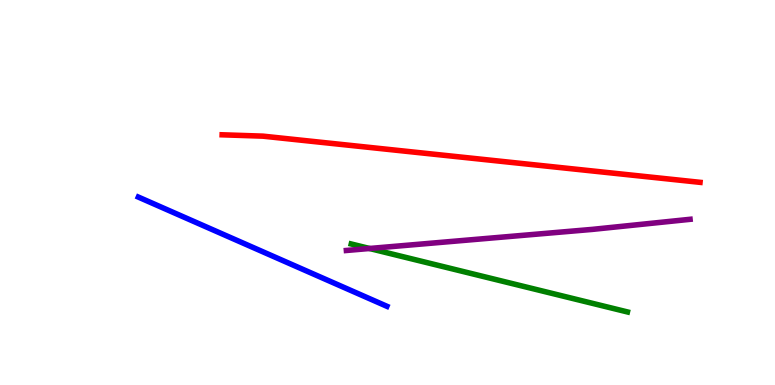[{'lines': ['blue', 'red'], 'intersections': []}, {'lines': ['green', 'red'], 'intersections': []}, {'lines': ['purple', 'red'], 'intersections': []}, {'lines': ['blue', 'green'], 'intersections': []}, {'lines': ['blue', 'purple'], 'intersections': []}, {'lines': ['green', 'purple'], 'intersections': [{'x': 4.77, 'y': 3.55}]}]